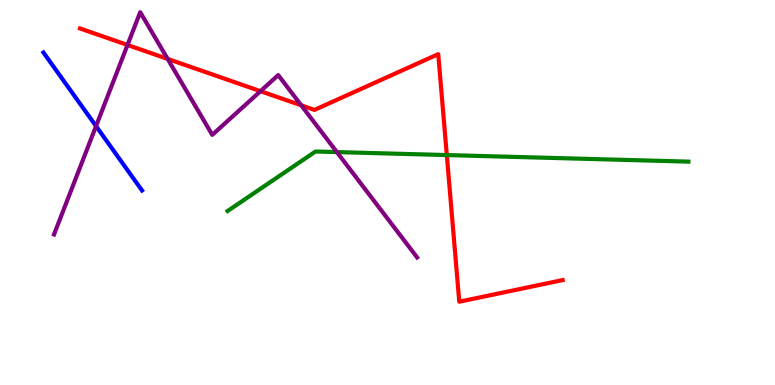[{'lines': ['blue', 'red'], 'intersections': []}, {'lines': ['green', 'red'], 'intersections': [{'x': 5.77, 'y': 5.97}]}, {'lines': ['purple', 'red'], 'intersections': [{'x': 1.65, 'y': 8.83}, {'x': 2.16, 'y': 8.47}, {'x': 3.36, 'y': 7.63}, {'x': 3.89, 'y': 7.26}]}, {'lines': ['blue', 'green'], 'intersections': []}, {'lines': ['blue', 'purple'], 'intersections': [{'x': 1.24, 'y': 6.72}]}, {'lines': ['green', 'purple'], 'intersections': [{'x': 4.35, 'y': 6.05}]}]